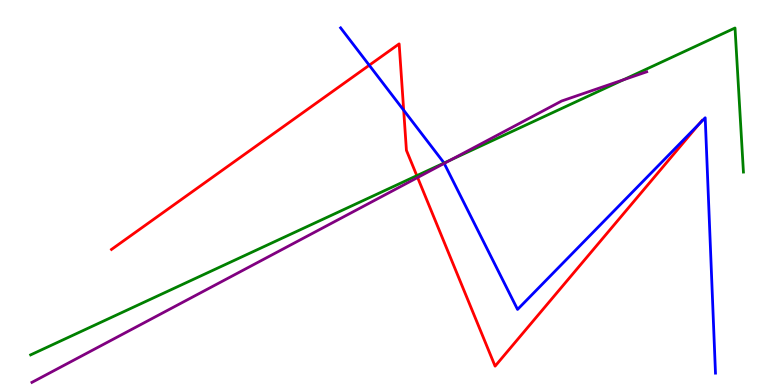[{'lines': ['blue', 'red'], 'intersections': [{'x': 4.76, 'y': 8.31}, {'x': 5.21, 'y': 7.14}, {'x': 9.02, 'y': 6.78}]}, {'lines': ['green', 'red'], 'intersections': [{'x': 5.38, 'y': 5.44}]}, {'lines': ['purple', 'red'], 'intersections': [{'x': 5.39, 'y': 5.39}]}, {'lines': ['blue', 'green'], 'intersections': [{'x': 5.73, 'y': 5.77}]}, {'lines': ['blue', 'purple'], 'intersections': [{'x': 5.73, 'y': 5.76}]}, {'lines': ['green', 'purple'], 'intersections': [{'x': 5.82, 'y': 5.85}, {'x': 8.04, 'y': 7.93}]}]